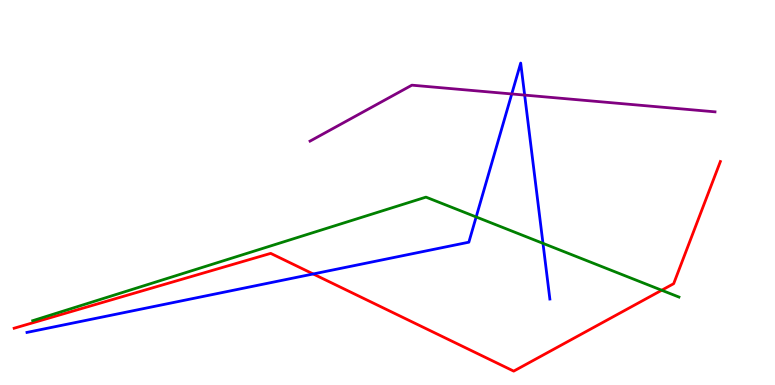[{'lines': ['blue', 'red'], 'intersections': [{'x': 4.04, 'y': 2.88}]}, {'lines': ['green', 'red'], 'intersections': [{'x': 8.54, 'y': 2.46}]}, {'lines': ['purple', 'red'], 'intersections': []}, {'lines': ['blue', 'green'], 'intersections': [{'x': 6.14, 'y': 4.36}, {'x': 7.01, 'y': 3.68}]}, {'lines': ['blue', 'purple'], 'intersections': [{'x': 6.6, 'y': 7.56}, {'x': 6.77, 'y': 7.53}]}, {'lines': ['green', 'purple'], 'intersections': []}]